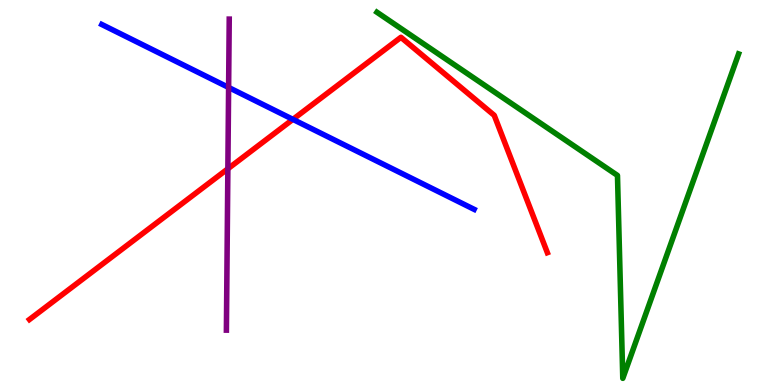[{'lines': ['blue', 'red'], 'intersections': [{'x': 3.78, 'y': 6.9}]}, {'lines': ['green', 'red'], 'intersections': []}, {'lines': ['purple', 'red'], 'intersections': [{'x': 2.94, 'y': 5.62}]}, {'lines': ['blue', 'green'], 'intersections': []}, {'lines': ['blue', 'purple'], 'intersections': [{'x': 2.95, 'y': 7.73}]}, {'lines': ['green', 'purple'], 'intersections': []}]